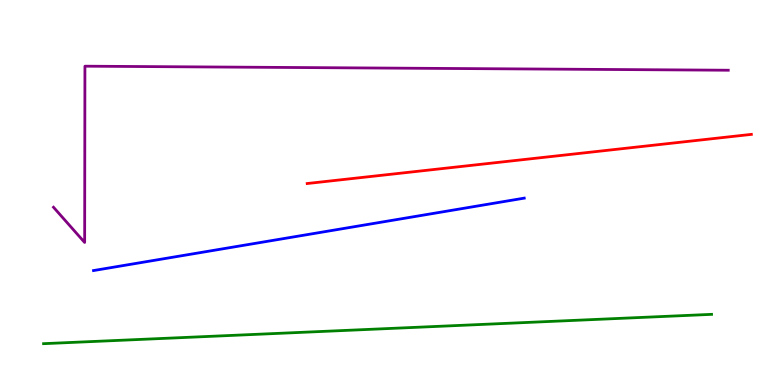[{'lines': ['blue', 'red'], 'intersections': []}, {'lines': ['green', 'red'], 'intersections': []}, {'lines': ['purple', 'red'], 'intersections': []}, {'lines': ['blue', 'green'], 'intersections': []}, {'lines': ['blue', 'purple'], 'intersections': []}, {'lines': ['green', 'purple'], 'intersections': []}]